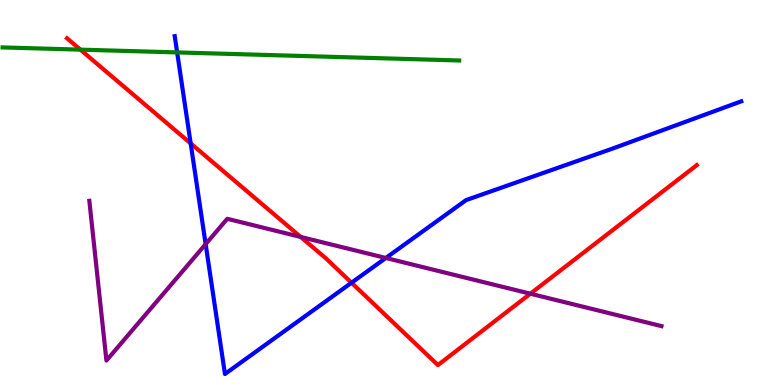[{'lines': ['blue', 'red'], 'intersections': [{'x': 2.46, 'y': 6.28}, {'x': 4.54, 'y': 2.66}]}, {'lines': ['green', 'red'], 'intersections': [{'x': 1.04, 'y': 8.71}]}, {'lines': ['purple', 'red'], 'intersections': [{'x': 3.88, 'y': 3.85}, {'x': 6.84, 'y': 2.37}]}, {'lines': ['blue', 'green'], 'intersections': [{'x': 2.29, 'y': 8.64}]}, {'lines': ['blue', 'purple'], 'intersections': [{'x': 2.65, 'y': 3.66}, {'x': 4.98, 'y': 3.3}]}, {'lines': ['green', 'purple'], 'intersections': []}]